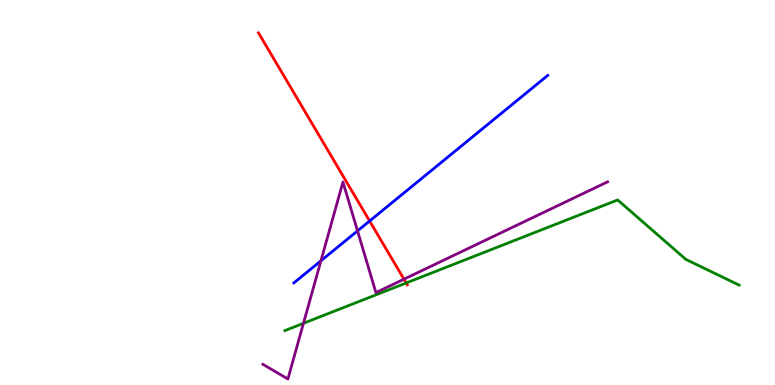[{'lines': ['blue', 'red'], 'intersections': [{'x': 4.77, 'y': 4.26}]}, {'lines': ['green', 'red'], 'intersections': [{'x': 5.24, 'y': 2.65}]}, {'lines': ['purple', 'red'], 'intersections': [{'x': 5.21, 'y': 2.75}]}, {'lines': ['blue', 'green'], 'intersections': []}, {'lines': ['blue', 'purple'], 'intersections': [{'x': 4.14, 'y': 3.23}, {'x': 4.61, 'y': 4.0}]}, {'lines': ['green', 'purple'], 'intersections': [{'x': 3.92, 'y': 1.6}]}]